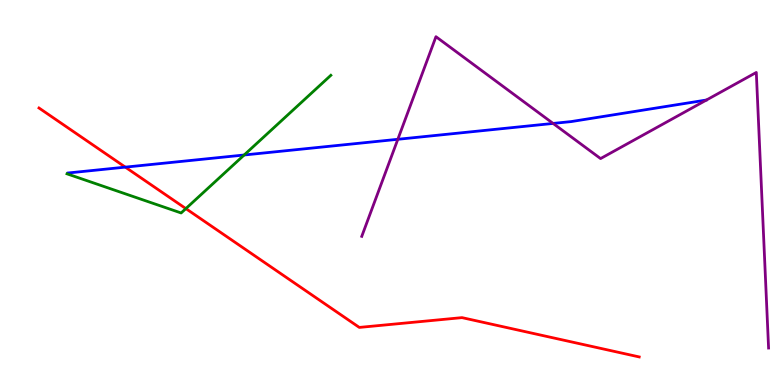[{'lines': ['blue', 'red'], 'intersections': [{'x': 1.62, 'y': 5.66}]}, {'lines': ['green', 'red'], 'intersections': [{'x': 2.4, 'y': 4.58}]}, {'lines': ['purple', 'red'], 'intersections': []}, {'lines': ['blue', 'green'], 'intersections': [{'x': 3.15, 'y': 5.97}]}, {'lines': ['blue', 'purple'], 'intersections': [{'x': 5.13, 'y': 6.38}, {'x': 7.14, 'y': 6.79}]}, {'lines': ['green', 'purple'], 'intersections': []}]